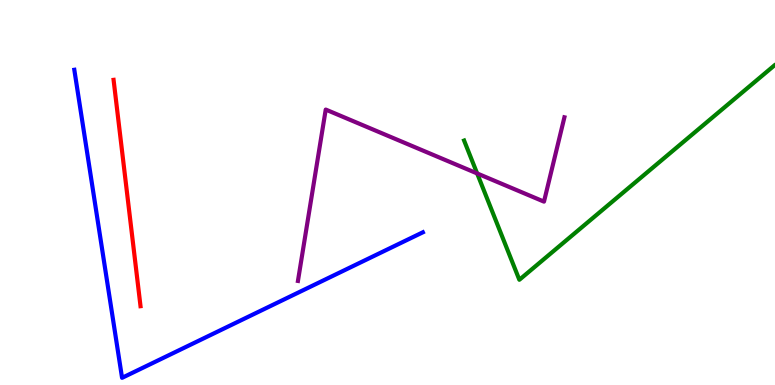[{'lines': ['blue', 'red'], 'intersections': []}, {'lines': ['green', 'red'], 'intersections': []}, {'lines': ['purple', 'red'], 'intersections': []}, {'lines': ['blue', 'green'], 'intersections': []}, {'lines': ['blue', 'purple'], 'intersections': []}, {'lines': ['green', 'purple'], 'intersections': [{'x': 6.16, 'y': 5.5}]}]